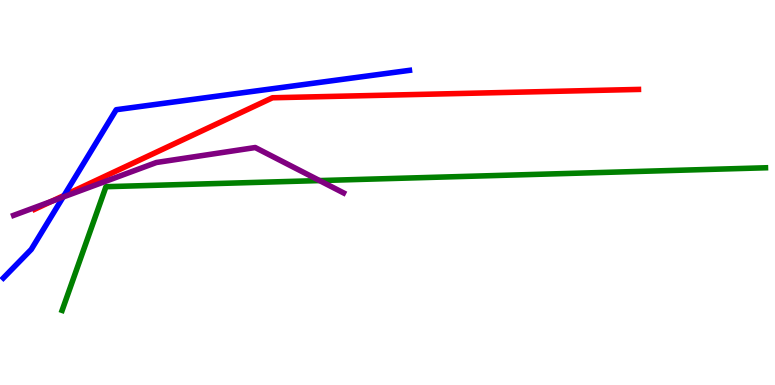[{'lines': ['blue', 'red'], 'intersections': [{'x': 0.827, 'y': 4.92}]}, {'lines': ['green', 'red'], 'intersections': []}, {'lines': ['purple', 'red'], 'intersections': [{'x': 0.667, 'y': 4.77}]}, {'lines': ['blue', 'green'], 'intersections': []}, {'lines': ['blue', 'purple'], 'intersections': [{'x': 0.814, 'y': 4.88}]}, {'lines': ['green', 'purple'], 'intersections': [{'x': 4.12, 'y': 5.31}]}]